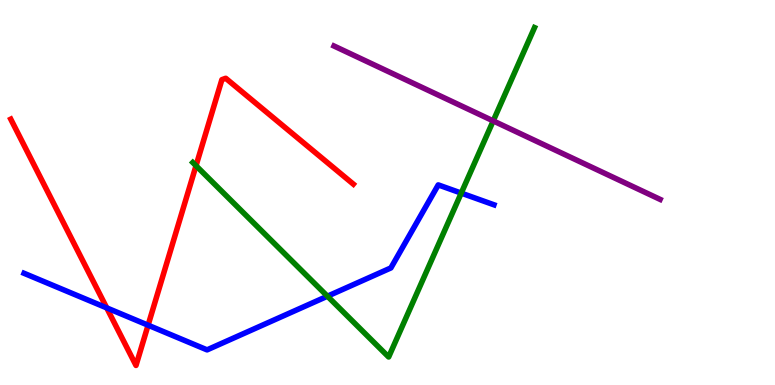[{'lines': ['blue', 'red'], 'intersections': [{'x': 1.38, 'y': 2.0}, {'x': 1.91, 'y': 1.55}]}, {'lines': ['green', 'red'], 'intersections': [{'x': 2.53, 'y': 5.7}]}, {'lines': ['purple', 'red'], 'intersections': []}, {'lines': ['blue', 'green'], 'intersections': [{'x': 4.23, 'y': 2.31}, {'x': 5.95, 'y': 4.98}]}, {'lines': ['blue', 'purple'], 'intersections': []}, {'lines': ['green', 'purple'], 'intersections': [{'x': 6.36, 'y': 6.86}]}]